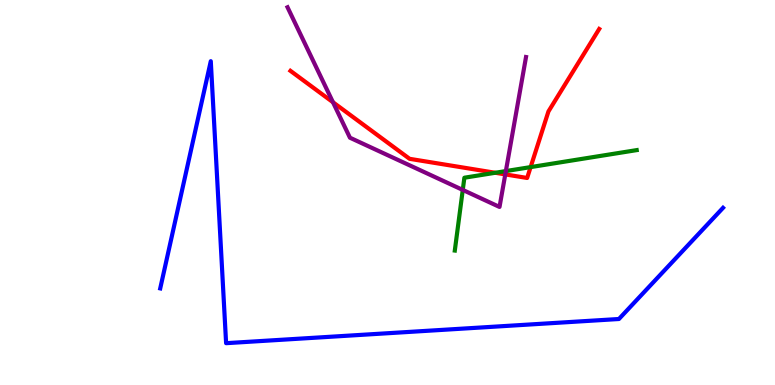[{'lines': ['blue', 'red'], 'intersections': []}, {'lines': ['green', 'red'], 'intersections': [{'x': 6.39, 'y': 5.51}, {'x': 6.85, 'y': 5.66}]}, {'lines': ['purple', 'red'], 'intersections': [{'x': 4.3, 'y': 7.34}, {'x': 6.52, 'y': 5.47}]}, {'lines': ['blue', 'green'], 'intersections': []}, {'lines': ['blue', 'purple'], 'intersections': []}, {'lines': ['green', 'purple'], 'intersections': [{'x': 5.97, 'y': 5.07}, {'x': 6.53, 'y': 5.56}]}]